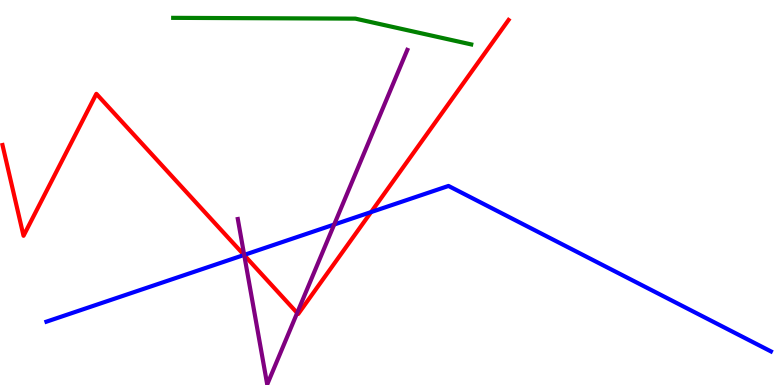[{'lines': ['blue', 'red'], 'intersections': [{'x': 3.15, 'y': 3.38}, {'x': 4.79, 'y': 4.49}]}, {'lines': ['green', 'red'], 'intersections': []}, {'lines': ['purple', 'red'], 'intersections': [{'x': 3.15, 'y': 3.37}, {'x': 3.83, 'y': 1.87}]}, {'lines': ['blue', 'green'], 'intersections': []}, {'lines': ['blue', 'purple'], 'intersections': [{'x': 3.15, 'y': 3.38}, {'x': 4.31, 'y': 4.17}]}, {'lines': ['green', 'purple'], 'intersections': []}]